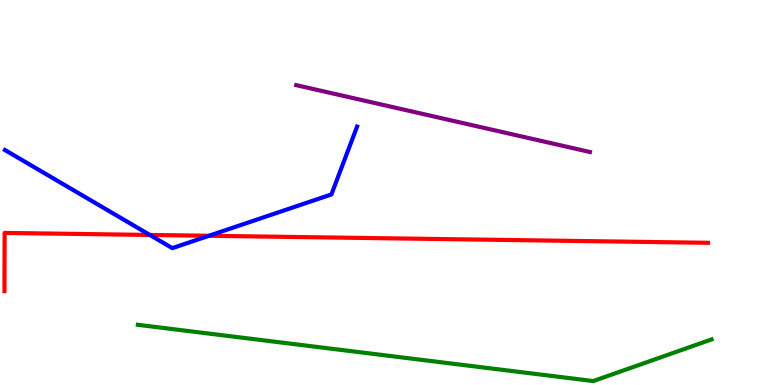[{'lines': ['blue', 'red'], 'intersections': [{'x': 1.93, 'y': 3.9}, {'x': 2.7, 'y': 3.88}]}, {'lines': ['green', 'red'], 'intersections': []}, {'lines': ['purple', 'red'], 'intersections': []}, {'lines': ['blue', 'green'], 'intersections': []}, {'lines': ['blue', 'purple'], 'intersections': []}, {'lines': ['green', 'purple'], 'intersections': []}]